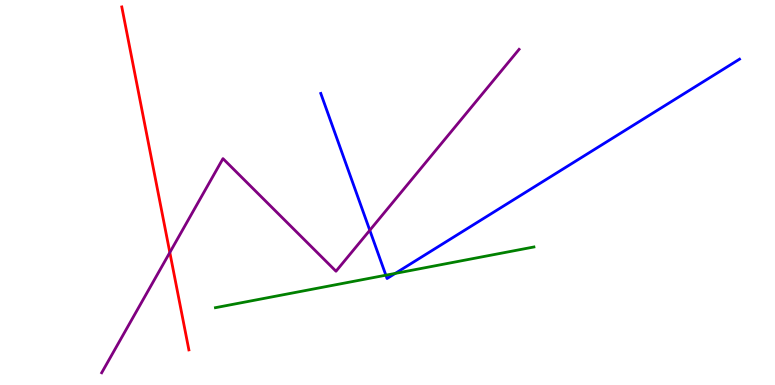[{'lines': ['blue', 'red'], 'intersections': []}, {'lines': ['green', 'red'], 'intersections': []}, {'lines': ['purple', 'red'], 'intersections': [{'x': 2.19, 'y': 3.44}]}, {'lines': ['blue', 'green'], 'intersections': [{'x': 4.98, 'y': 2.85}, {'x': 5.1, 'y': 2.9}]}, {'lines': ['blue', 'purple'], 'intersections': [{'x': 4.77, 'y': 4.02}]}, {'lines': ['green', 'purple'], 'intersections': []}]